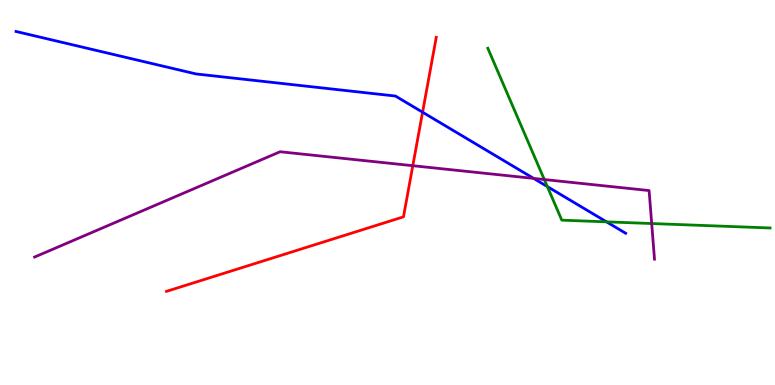[{'lines': ['blue', 'red'], 'intersections': [{'x': 5.45, 'y': 7.09}]}, {'lines': ['green', 'red'], 'intersections': []}, {'lines': ['purple', 'red'], 'intersections': [{'x': 5.33, 'y': 5.7}]}, {'lines': ['blue', 'green'], 'intersections': [{'x': 7.06, 'y': 5.15}, {'x': 7.83, 'y': 4.24}]}, {'lines': ['blue', 'purple'], 'intersections': [{'x': 6.89, 'y': 5.37}]}, {'lines': ['green', 'purple'], 'intersections': [{'x': 7.02, 'y': 5.34}, {'x': 8.41, 'y': 4.19}]}]